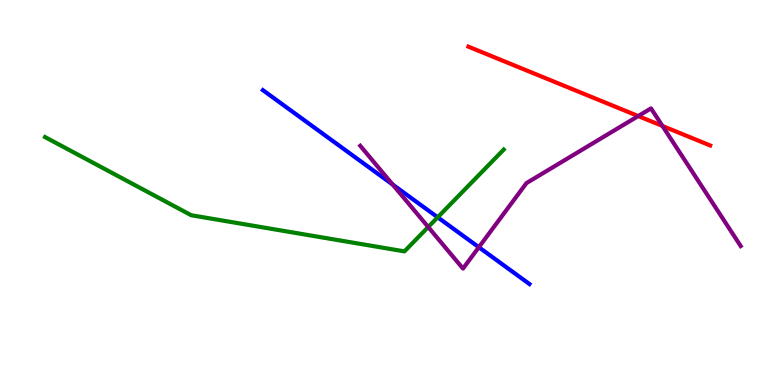[{'lines': ['blue', 'red'], 'intersections': []}, {'lines': ['green', 'red'], 'intersections': []}, {'lines': ['purple', 'red'], 'intersections': [{'x': 8.24, 'y': 6.99}, {'x': 8.55, 'y': 6.73}]}, {'lines': ['blue', 'green'], 'intersections': [{'x': 5.65, 'y': 4.36}]}, {'lines': ['blue', 'purple'], 'intersections': [{'x': 5.07, 'y': 5.21}, {'x': 6.18, 'y': 3.58}]}, {'lines': ['green', 'purple'], 'intersections': [{'x': 5.53, 'y': 4.1}]}]